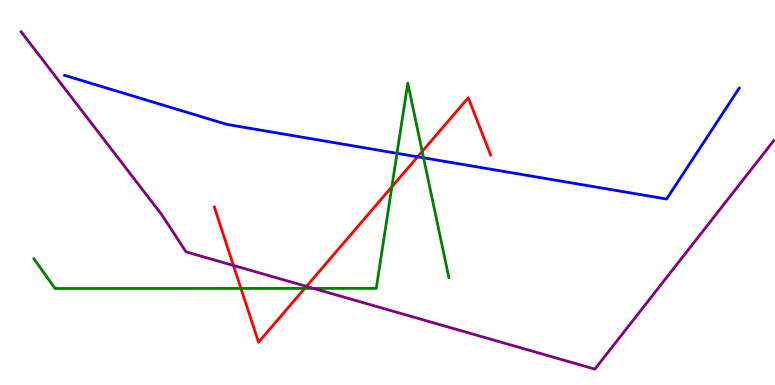[{'lines': ['blue', 'red'], 'intersections': [{'x': 5.39, 'y': 5.93}]}, {'lines': ['green', 'red'], 'intersections': [{'x': 3.11, 'y': 2.51}, {'x': 3.93, 'y': 2.51}, {'x': 5.06, 'y': 5.15}, {'x': 5.45, 'y': 6.07}]}, {'lines': ['purple', 'red'], 'intersections': [{'x': 3.01, 'y': 3.11}, {'x': 3.95, 'y': 2.56}]}, {'lines': ['blue', 'green'], 'intersections': [{'x': 5.12, 'y': 6.02}, {'x': 5.47, 'y': 5.9}]}, {'lines': ['blue', 'purple'], 'intersections': []}, {'lines': ['green', 'purple'], 'intersections': [{'x': 4.04, 'y': 2.51}]}]